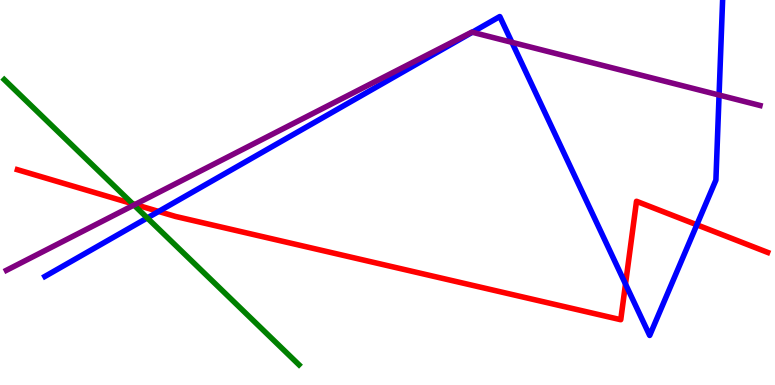[{'lines': ['blue', 'red'], 'intersections': [{'x': 2.05, 'y': 4.51}, {'x': 8.07, 'y': 2.62}, {'x': 8.99, 'y': 4.16}]}, {'lines': ['green', 'red'], 'intersections': [{'x': 1.71, 'y': 4.71}]}, {'lines': ['purple', 'red'], 'intersections': [{'x': 1.74, 'y': 4.69}]}, {'lines': ['blue', 'green'], 'intersections': [{'x': 1.9, 'y': 4.34}]}, {'lines': ['blue', 'purple'], 'intersections': [{'x': 6.09, 'y': 9.16}, {'x': 6.61, 'y': 8.9}, {'x': 9.28, 'y': 7.53}]}, {'lines': ['green', 'purple'], 'intersections': [{'x': 1.73, 'y': 4.67}]}]